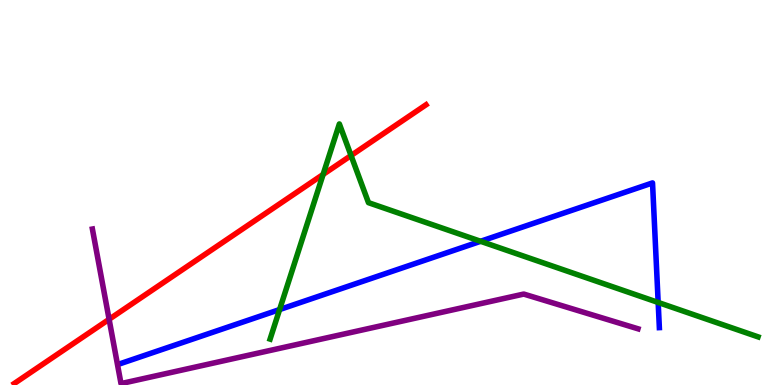[{'lines': ['blue', 'red'], 'intersections': []}, {'lines': ['green', 'red'], 'intersections': [{'x': 4.17, 'y': 5.47}, {'x': 4.53, 'y': 5.96}]}, {'lines': ['purple', 'red'], 'intersections': [{'x': 1.41, 'y': 1.71}]}, {'lines': ['blue', 'green'], 'intersections': [{'x': 3.61, 'y': 1.96}, {'x': 6.2, 'y': 3.73}, {'x': 8.49, 'y': 2.14}]}, {'lines': ['blue', 'purple'], 'intersections': []}, {'lines': ['green', 'purple'], 'intersections': []}]